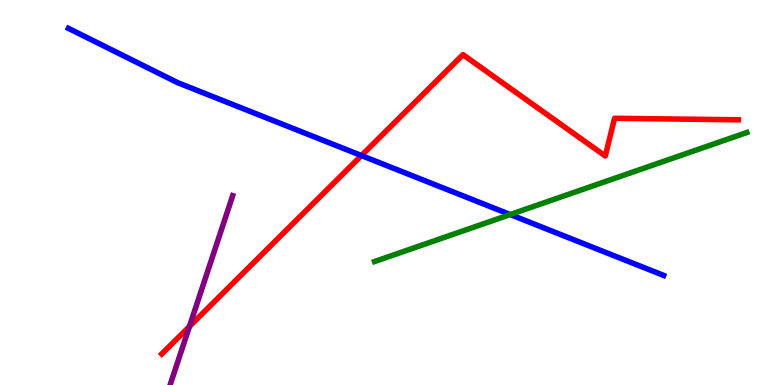[{'lines': ['blue', 'red'], 'intersections': [{'x': 4.66, 'y': 5.96}]}, {'lines': ['green', 'red'], 'intersections': []}, {'lines': ['purple', 'red'], 'intersections': [{'x': 2.44, 'y': 1.52}]}, {'lines': ['blue', 'green'], 'intersections': [{'x': 6.58, 'y': 4.43}]}, {'lines': ['blue', 'purple'], 'intersections': []}, {'lines': ['green', 'purple'], 'intersections': []}]